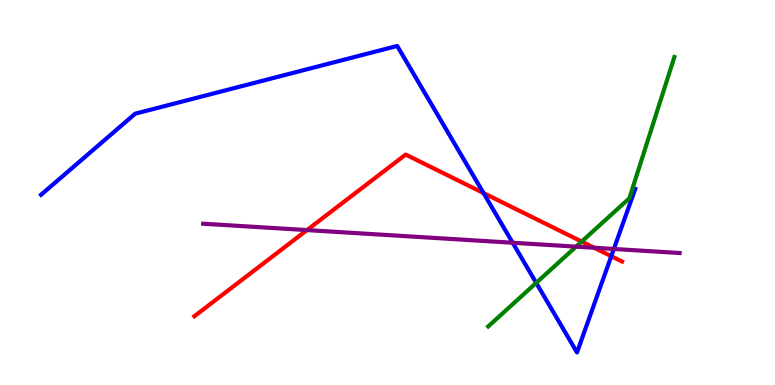[{'lines': ['blue', 'red'], 'intersections': [{'x': 6.24, 'y': 4.99}, {'x': 7.89, 'y': 3.35}]}, {'lines': ['green', 'red'], 'intersections': [{'x': 7.51, 'y': 3.73}]}, {'lines': ['purple', 'red'], 'intersections': [{'x': 3.96, 'y': 4.02}, {'x': 7.67, 'y': 3.56}]}, {'lines': ['blue', 'green'], 'intersections': [{'x': 6.92, 'y': 2.65}]}, {'lines': ['blue', 'purple'], 'intersections': [{'x': 6.61, 'y': 3.69}, {'x': 7.92, 'y': 3.53}]}, {'lines': ['green', 'purple'], 'intersections': [{'x': 7.43, 'y': 3.59}]}]